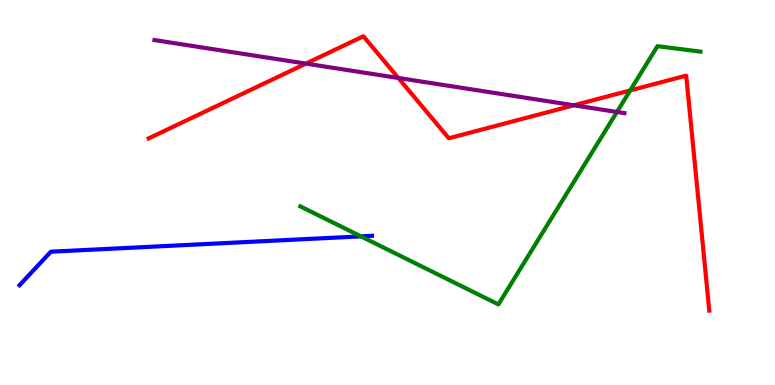[{'lines': ['blue', 'red'], 'intersections': []}, {'lines': ['green', 'red'], 'intersections': [{'x': 8.13, 'y': 7.65}]}, {'lines': ['purple', 'red'], 'intersections': [{'x': 3.95, 'y': 8.35}, {'x': 5.14, 'y': 7.97}, {'x': 7.41, 'y': 7.27}]}, {'lines': ['blue', 'green'], 'intersections': [{'x': 4.66, 'y': 3.86}]}, {'lines': ['blue', 'purple'], 'intersections': []}, {'lines': ['green', 'purple'], 'intersections': [{'x': 7.96, 'y': 7.09}]}]